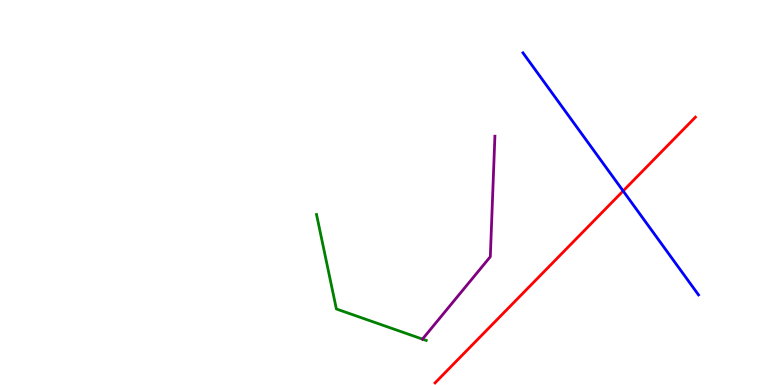[{'lines': ['blue', 'red'], 'intersections': [{'x': 8.04, 'y': 5.04}]}, {'lines': ['green', 'red'], 'intersections': []}, {'lines': ['purple', 'red'], 'intersections': []}, {'lines': ['blue', 'green'], 'intersections': []}, {'lines': ['blue', 'purple'], 'intersections': []}, {'lines': ['green', 'purple'], 'intersections': [{'x': 5.45, 'y': 1.19}]}]